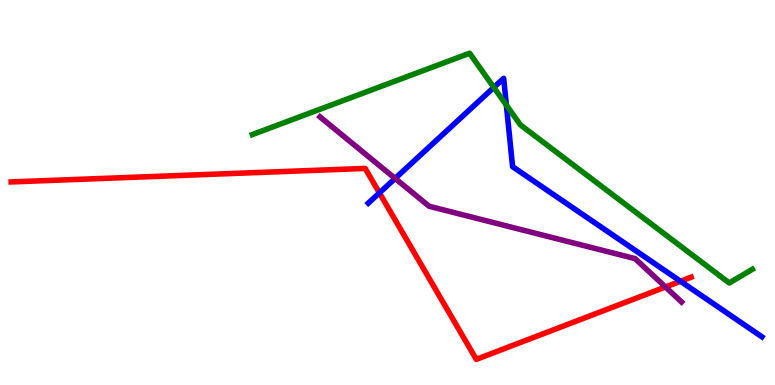[{'lines': ['blue', 'red'], 'intersections': [{'x': 4.9, 'y': 4.99}, {'x': 8.78, 'y': 2.69}]}, {'lines': ['green', 'red'], 'intersections': []}, {'lines': ['purple', 'red'], 'intersections': [{'x': 8.59, 'y': 2.55}]}, {'lines': ['blue', 'green'], 'intersections': [{'x': 6.37, 'y': 7.73}, {'x': 6.53, 'y': 7.27}]}, {'lines': ['blue', 'purple'], 'intersections': [{'x': 5.1, 'y': 5.37}]}, {'lines': ['green', 'purple'], 'intersections': []}]